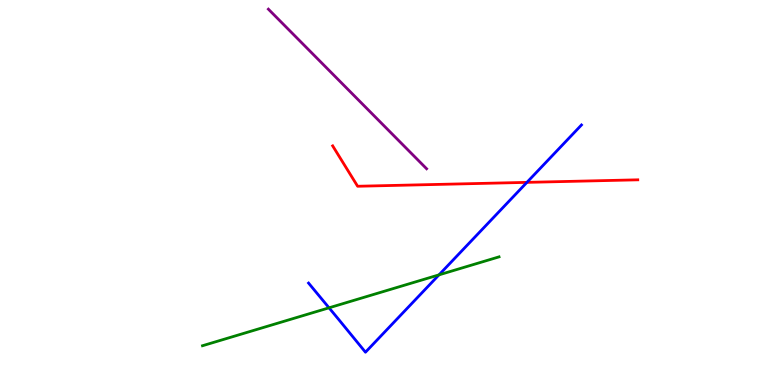[{'lines': ['blue', 'red'], 'intersections': [{'x': 6.8, 'y': 5.26}]}, {'lines': ['green', 'red'], 'intersections': []}, {'lines': ['purple', 'red'], 'intersections': []}, {'lines': ['blue', 'green'], 'intersections': [{'x': 4.25, 'y': 2.0}, {'x': 5.66, 'y': 2.86}]}, {'lines': ['blue', 'purple'], 'intersections': []}, {'lines': ['green', 'purple'], 'intersections': []}]